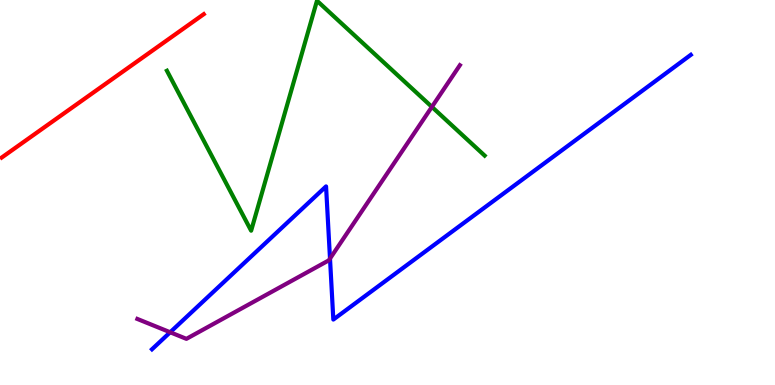[{'lines': ['blue', 'red'], 'intersections': []}, {'lines': ['green', 'red'], 'intersections': []}, {'lines': ['purple', 'red'], 'intersections': []}, {'lines': ['blue', 'green'], 'intersections': []}, {'lines': ['blue', 'purple'], 'intersections': [{'x': 2.2, 'y': 1.37}, {'x': 4.26, 'y': 3.28}]}, {'lines': ['green', 'purple'], 'intersections': [{'x': 5.57, 'y': 7.22}]}]